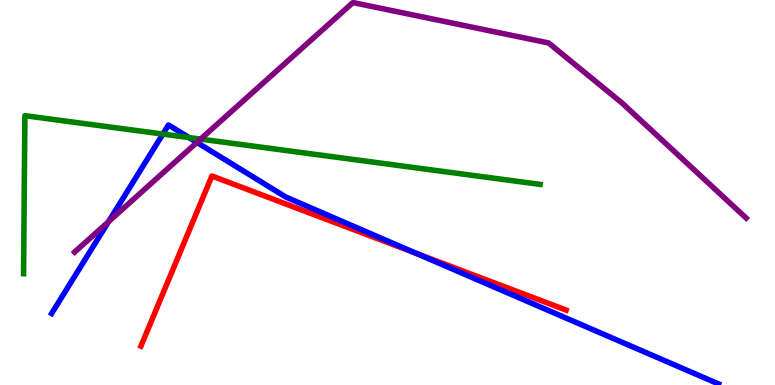[{'lines': ['blue', 'red'], 'intersections': [{'x': 5.36, 'y': 3.43}]}, {'lines': ['green', 'red'], 'intersections': []}, {'lines': ['purple', 'red'], 'intersections': []}, {'lines': ['blue', 'green'], 'intersections': [{'x': 2.1, 'y': 6.52}, {'x': 2.44, 'y': 6.43}]}, {'lines': ['blue', 'purple'], 'intersections': [{'x': 1.4, 'y': 4.24}, {'x': 2.54, 'y': 6.3}]}, {'lines': ['green', 'purple'], 'intersections': [{'x': 2.59, 'y': 6.39}]}]